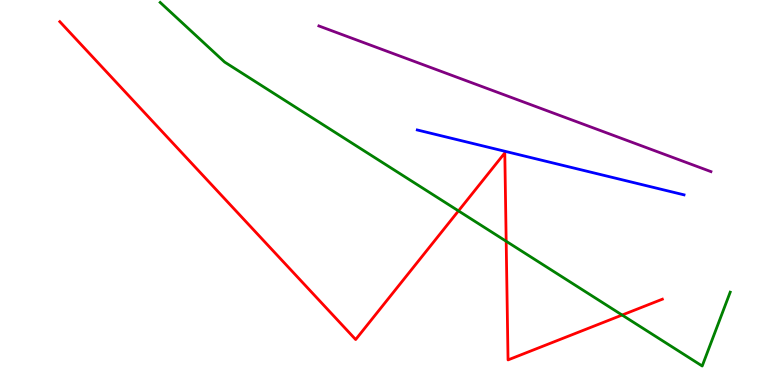[{'lines': ['blue', 'red'], 'intersections': []}, {'lines': ['green', 'red'], 'intersections': [{'x': 5.92, 'y': 4.52}, {'x': 6.53, 'y': 3.73}, {'x': 8.03, 'y': 1.82}]}, {'lines': ['purple', 'red'], 'intersections': []}, {'lines': ['blue', 'green'], 'intersections': []}, {'lines': ['blue', 'purple'], 'intersections': []}, {'lines': ['green', 'purple'], 'intersections': []}]